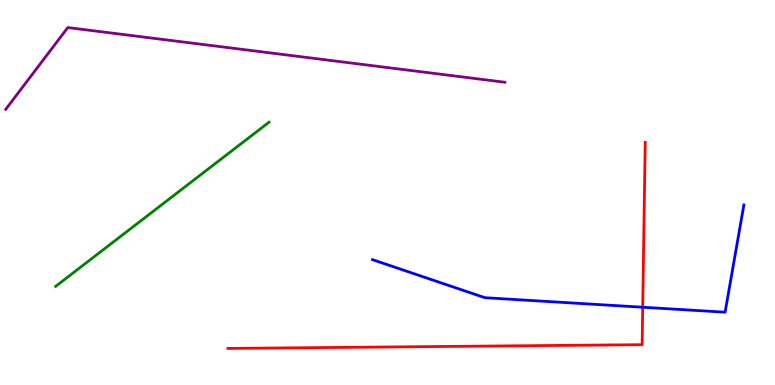[{'lines': ['blue', 'red'], 'intersections': [{'x': 8.29, 'y': 2.02}]}, {'lines': ['green', 'red'], 'intersections': []}, {'lines': ['purple', 'red'], 'intersections': []}, {'lines': ['blue', 'green'], 'intersections': []}, {'lines': ['blue', 'purple'], 'intersections': []}, {'lines': ['green', 'purple'], 'intersections': []}]